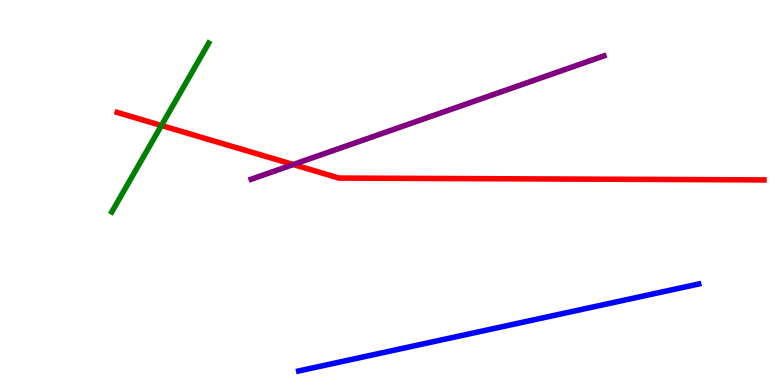[{'lines': ['blue', 'red'], 'intersections': []}, {'lines': ['green', 'red'], 'intersections': [{'x': 2.08, 'y': 6.74}]}, {'lines': ['purple', 'red'], 'intersections': [{'x': 3.78, 'y': 5.73}]}, {'lines': ['blue', 'green'], 'intersections': []}, {'lines': ['blue', 'purple'], 'intersections': []}, {'lines': ['green', 'purple'], 'intersections': []}]